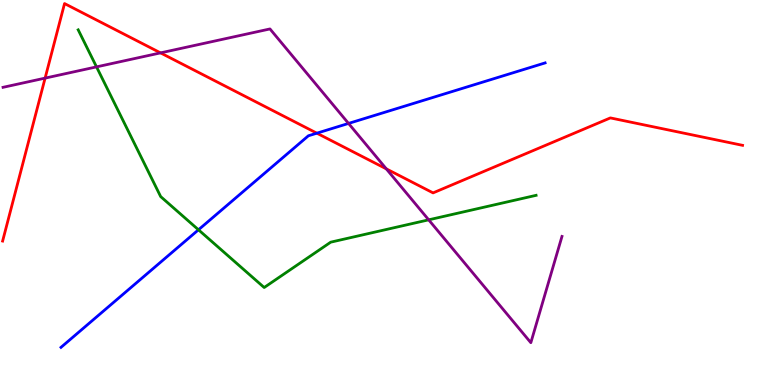[{'lines': ['blue', 'red'], 'intersections': [{'x': 4.09, 'y': 6.54}]}, {'lines': ['green', 'red'], 'intersections': []}, {'lines': ['purple', 'red'], 'intersections': [{'x': 0.582, 'y': 7.97}, {'x': 2.07, 'y': 8.63}, {'x': 4.98, 'y': 5.61}]}, {'lines': ['blue', 'green'], 'intersections': [{'x': 2.56, 'y': 4.03}]}, {'lines': ['blue', 'purple'], 'intersections': [{'x': 4.5, 'y': 6.79}]}, {'lines': ['green', 'purple'], 'intersections': [{'x': 1.25, 'y': 8.26}, {'x': 5.53, 'y': 4.29}]}]